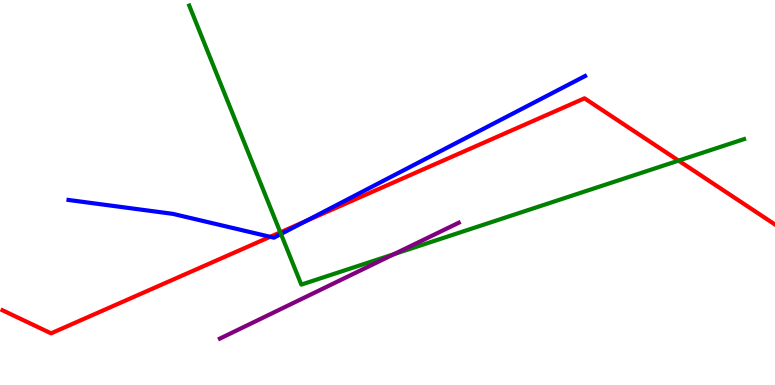[{'lines': ['blue', 'red'], 'intersections': [{'x': 3.49, 'y': 3.85}, {'x': 3.94, 'y': 4.25}]}, {'lines': ['green', 'red'], 'intersections': [{'x': 3.62, 'y': 3.97}, {'x': 8.76, 'y': 5.83}]}, {'lines': ['purple', 'red'], 'intersections': []}, {'lines': ['blue', 'green'], 'intersections': [{'x': 3.63, 'y': 3.92}]}, {'lines': ['blue', 'purple'], 'intersections': []}, {'lines': ['green', 'purple'], 'intersections': [{'x': 5.08, 'y': 3.4}]}]